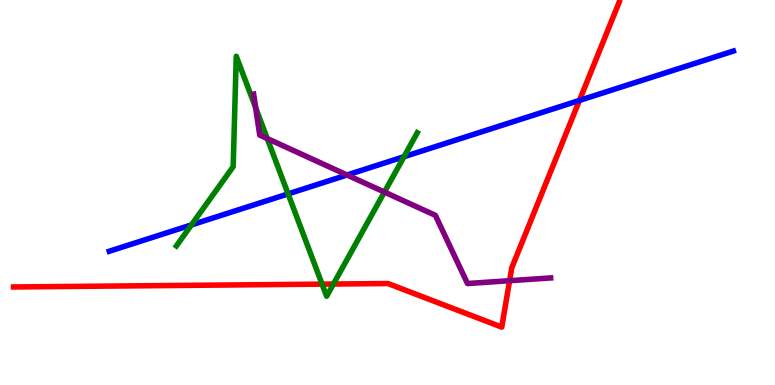[{'lines': ['blue', 'red'], 'intersections': [{'x': 7.48, 'y': 7.39}]}, {'lines': ['green', 'red'], 'intersections': [{'x': 4.16, 'y': 2.62}, {'x': 4.3, 'y': 2.62}]}, {'lines': ['purple', 'red'], 'intersections': [{'x': 6.58, 'y': 2.71}]}, {'lines': ['blue', 'green'], 'intersections': [{'x': 2.47, 'y': 4.16}, {'x': 3.72, 'y': 4.96}, {'x': 5.21, 'y': 5.93}]}, {'lines': ['blue', 'purple'], 'intersections': [{'x': 4.48, 'y': 5.45}]}, {'lines': ['green', 'purple'], 'intersections': [{'x': 3.3, 'y': 7.2}, {'x': 3.45, 'y': 6.4}, {'x': 4.96, 'y': 5.01}]}]